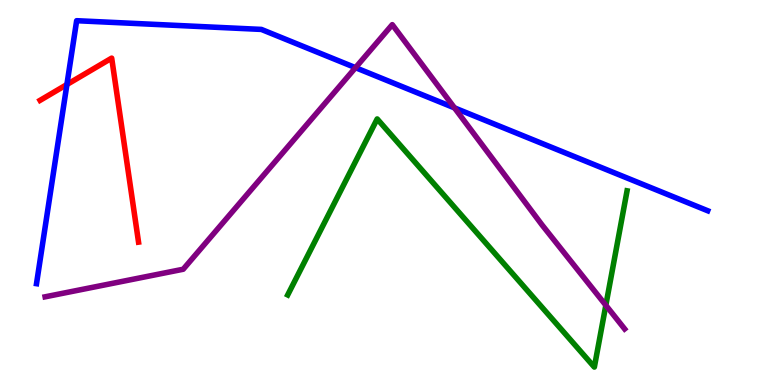[{'lines': ['blue', 'red'], 'intersections': [{'x': 0.863, 'y': 7.8}]}, {'lines': ['green', 'red'], 'intersections': []}, {'lines': ['purple', 'red'], 'intersections': []}, {'lines': ['blue', 'green'], 'intersections': []}, {'lines': ['blue', 'purple'], 'intersections': [{'x': 4.59, 'y': 8.24}, {'x': 5.86, 'y': 7.2}]}, {'lines': ['green', 'purple'], 'intersections': [{'x': 7.82, 'y': 2.07}]}]